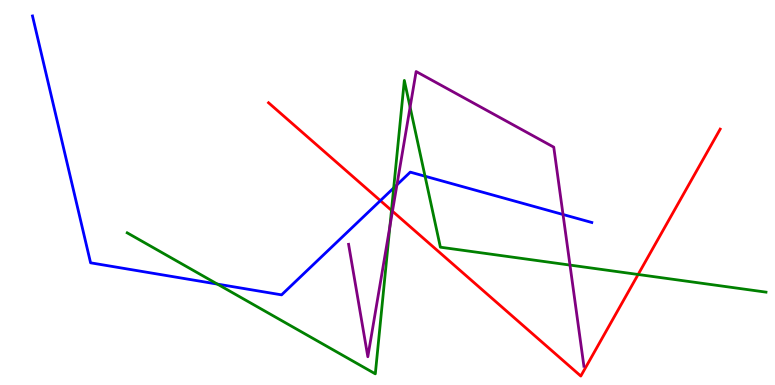[{'lines': ['blue', 'red'], 'intersections': [{'x': 4.91, 'y': 4.79}]}, {'lines': ['green', 'red'], 'intersections': [{'x': 5.05, 'y': 4.54}, {'x': 8.23, 'y': 2.87}]}, {'lines': ['purple', 'red'], 'intersections': [{'x': 5.06, 'y': 4.51}]}, {'lines': ['blue', 'green'], 'intersections': [{'x': 2.8, 'y': 2.62}, {'x': 5.08, 'y': 5.12}, {'x': 5.48, 'y': 5.42}]}, {'lines': ['blue', 'purple'], 'intersections': [{'x': 5.12, 'y': 5.2}, {'x': 7.26, 'y': 4.43}]}, {'lines': ['green', 'purple'], 'intersections': [{'x': 5.03, 'y': 4.12}, {'x': 5.29, 'y': 7.22}, {'x': 7.35, 'y': 3.11}]}]